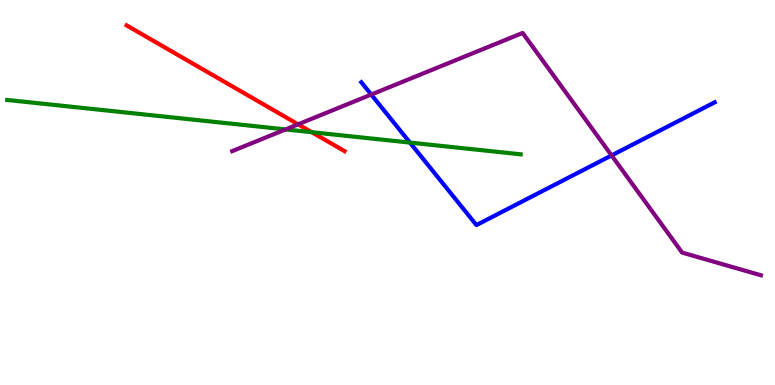[{'lines': ['blue', 'red'], 'intersections': []}, {'lines': ['green', 'red'], 'intersections': [{'x': 4.02, 'y': 6.57}]}, {'lines': ['purple', 'red'], 'intersections': [{'x': 3.85, 'y': 6.77}]}, {'lines': ['blue', 'green'], 'intersections': [{'x': 5.29, 'y': 6.3}]}, {'lines': ['blue', 'purple'], 'intersections': [{'x': 4.79, 'y': 7.54}, {'x': 7.89, 'y': 5.96}]}, {'lines': ['green', 'purple'], 'intersections': [{'x': 3.68, 'y': 6.64}]}]